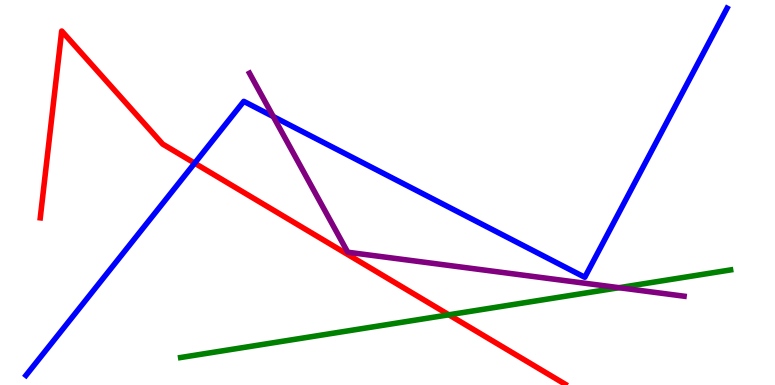[{'lines': ['blue', 'red'], 'intersections': [{'x': 2.51, 'y': 5.76}]}, {'lines': ['green', 'red'], 'intersections': [{'x': 5.79, 'y': 1.82}]}, {'lines': ['purple', 'red'], 'intersections': []}, {'lines': ['blue', 'green'], 'intersections': []}, {'lines': ['blue', 'purple'], 'intersections': [{'x': 3.53, 'y': 6.97}]}, {'lines': ['green', 'purple'], 'intersections': [{'x': 7.99, 'y': 2.53}]}]